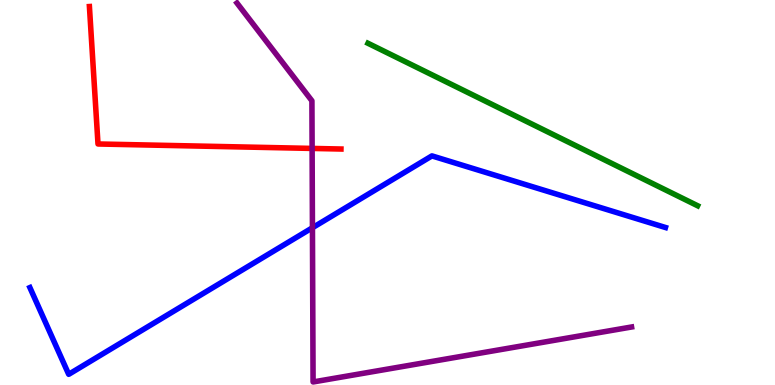[{'lines': ['blue', 'red'], 'intersections': []}, {'lines': ['green', 'red'], 'intersections': []}, {'lines': ['purple', 'red'], 'intersections': [{'x': 4.03, 'y': 6.14}]}, {'lines': ['blue', 'green'], 'intersections': []}, {'lines': ['blue', 'purple'], 'intersections': [{'x': 4.03, 'y': 4.08}]}, {'lines': ['green', 'purple'], 'intersections': []}]